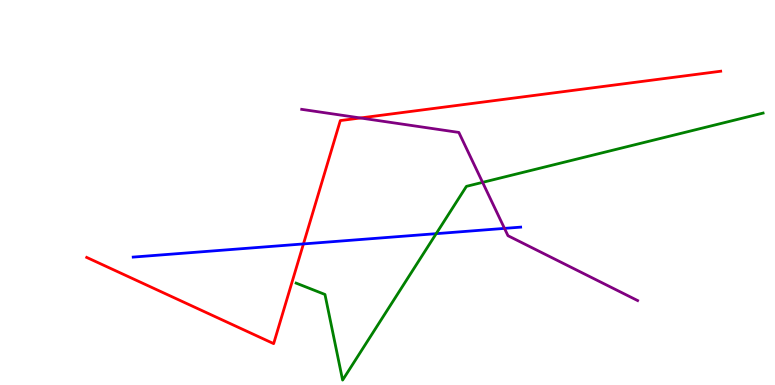[{'lines': ['blue', 'red'], 'intersections': [{'x': 3.92, 'y': 3.66}]}, {'lines': ['green', 'red'], 'intersections': []}, {'lines': ['purple', 'red'], 'intersections': [{'x': 4.65, 'y': 6.94}]}, {'lines': ['blue', 'green'], 'intersections': [{'x': 5.63, 'y': 3.93}]}, {'lines': ['blue', 'purple'], 'intersections': [{'x': 6.51, 'y': 4.07}]}, {'lines': ['green', 'purple'], 'intersections': [{'x': 6.23, 'y': 5.26}]}]